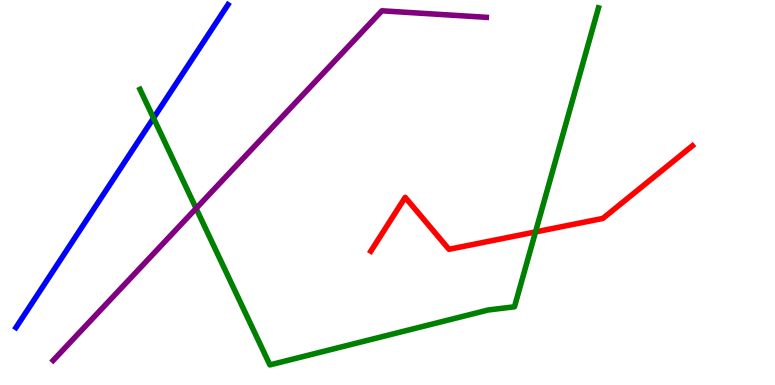[{'lines': ['blue', 'red'], 'intersections': []}, {'lines': ['green', 'red'], 'intersections': [{'x': 6.91, 'y': 3.98}]}, {'lines': ['purple', 'red'], 'intersections': []}, {'lines': ['blue', 'green'], 'intersections': [{'x': 1.98, 'y': 6.93}]}, {'lines': ['blue', 'purple'], 'intersections': []}, {'lines': ['green', 'purple'], 'intersections': [{'x': 2.53, 'y': 4.59}]}]